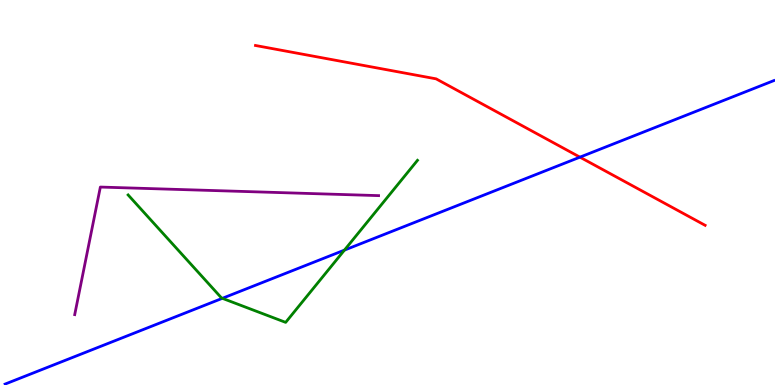[{'lines': ['blue', 'red'], 'intersections': [{'x': 7.48, 'y': 5.92}]}, {'lines': ['green', 'red'], 'intersections': []}, {'lines': ['purple', 'red'], 'intersections': []}, {'lines': ['blue', 'green'], 'intersections': [{'x': 2.87, 'y': 2.25}, {'x': 4.44, 'y': 3.5}]}, {'lines': ['blue', 'purple'], 'intersections': []}, {'lines': ['green', 'purple'], 'intersections': []}]